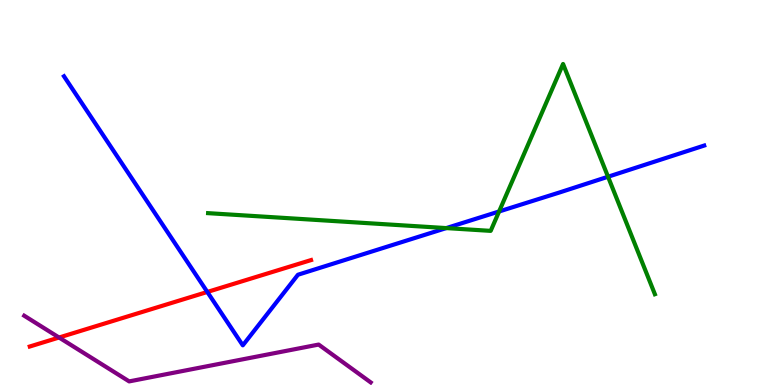[{'lines': ['blue', 'red'], 'intersections': [{'x': 2.68, 'y': 2.42}]}, {'lines': ['green', 'red'], 'intersections': []}, {'lines': ['purple', 'red'], 'intersections': [{'x': 0.762, 'y': 1.23}]}, {'lines': ['blue', 'green'], 'intersections': [{'x': 5.76, 'y': 4.08}, {'x': 6.44, 'y': 4.51}, {'x': 7.85, 'y': 5.41}]}, {'lines': ['blue', 'purple'], 'intersections': []}, {'lines': ['green', 'purple'], 'intersections': []}]